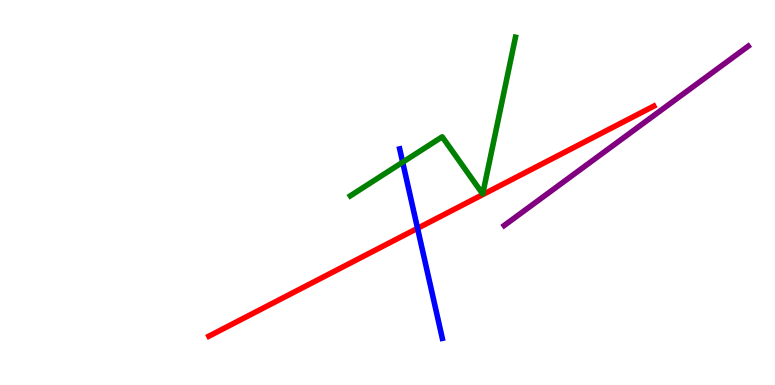[{'lines': ['blue', 'red'], 'intersections': [{'x': 5.39, 'y': 4.07}]}, {'lines': ['green', 'red'], 'intersections': []}, {'lines': ['purple', 'red'], 'intersections': []}, {'lines': ['blue', 'green'], 'intersections': [{'x': 5.2, 'y': 5.79}]}, {'lines': ['blue', 'purple'], 'intersections': []}, {'lines': ['green', 'purple'], 'intersections': []}]